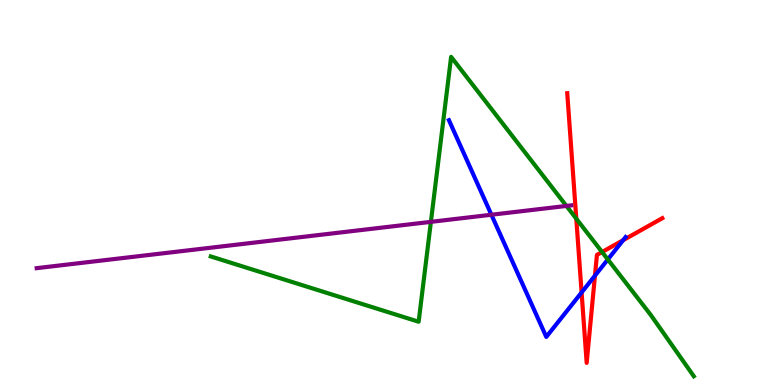[{'lines': ['blue', 'red'], 'intersections': [{'x': 7.5, 'y': 2.4}, {'x': 7.68, 'y': 2.84}, {'x': 8.04, 'y': 3.76}]}, {'lines': ['green', 'red'], 'intersections': [{'x': 7.44, 'y': 4.32}, {'x': 7.77, 'y': 3.45}]}, {'lines': ['purple', 'red'], 'intersections': []}, {'lines': ['blue', 'green'], 'intersections': [{'x': 7.84, 'y': 3.26}]}, {'lines': ['blue', 'purple'], 'intersections': [{'x': 6.34, 'y': 4.42}]}, {'lines': ['green', 'purple'], 'intersections': [{'x': 5.56, 'y': 4.24}, {'x': 7.31, 'y': 4.65}]}]